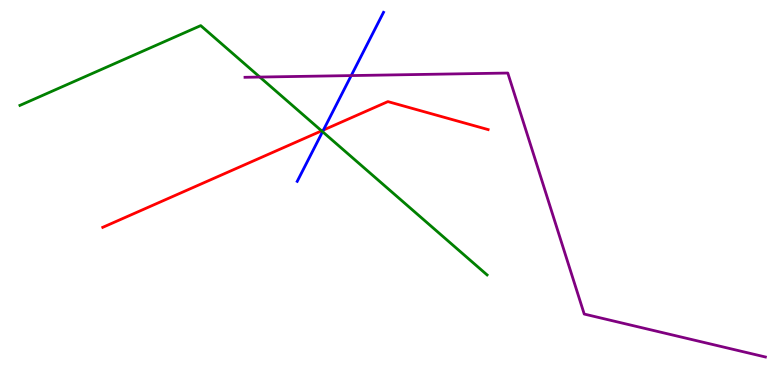[{'lines': ['blue', 'red'], 'intersections': [{'x': 4.17, 'y': 6.62}]}, {'lines': ['green', 'red'], 'intersections': [{'x': 4.15, 'y': 6.6}]}, {'lines': ['purple', 'red'], 'intersections': []}, {'lines': ['blue', 'green'], 'intersections': [{'x': 4.16, 'y': 6.58}]}, {'lines': ['blue', 'purple'], 'intersections': [{'x': 4.53, 'y': 8.04}]}, {'lines': ['green', 'purple'], 'intersections': [{'x': 3.35, 'y': 8.0}]}]